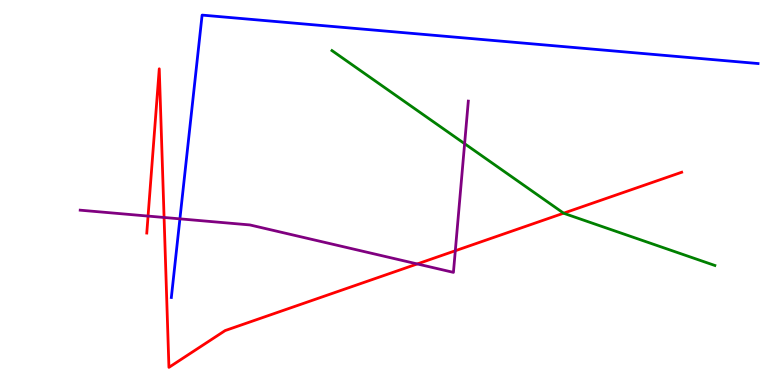[{'lines': ['blue', 'red'], 'intersections': []}, {'lines': ['green', 'red'], 'intersections': [{'x': 7.27, 'y': 4.46}]}, {'lines': ['purple', 'red'], 'intersections': [{'x': 1.91, 'y': 4.39}, {'x': 2.12, 'y': 4.35}, {'x': 5.38, 'y': 3.14}, {'x': 5.87, 'y': 3.49}]}, {'lines': ['blue', 'green'], 'intersections': []}, {'lines': ['blue', 'purple'], 'intersections': [{'x': 2.32, 'y': 4.32}]}, {'lines': ['green', 'purple'], 'intersections': [{'x': 6.0, 'y': 6.27}]}]